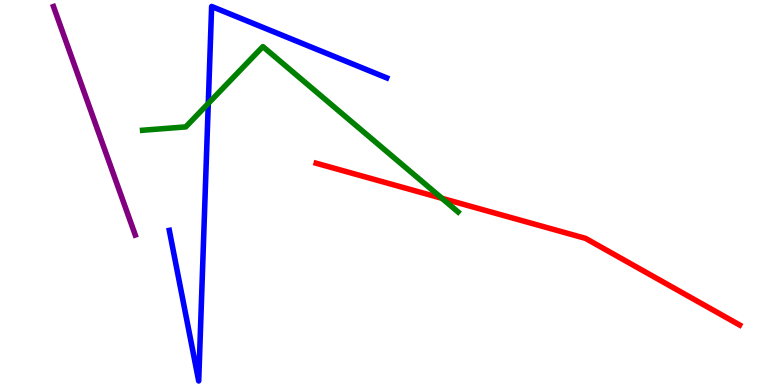[{'lines': ['blue', 'red'], 'intersections': []}, {'lines': ['green', 'red'], 'intersections': [{'x': 5.7, 'y': 4.85}]}, {'lines': ['purple', 'red'], 'intersections': []}, {'lines': ['blue', 'green'], 'intersections': [{'x': 2.69, 'y': 7.31}]}, {'lines': ['blue', 'purple'], 'intersections': []}, {'lines': ['green', 'purple'], 'intersections': []}]